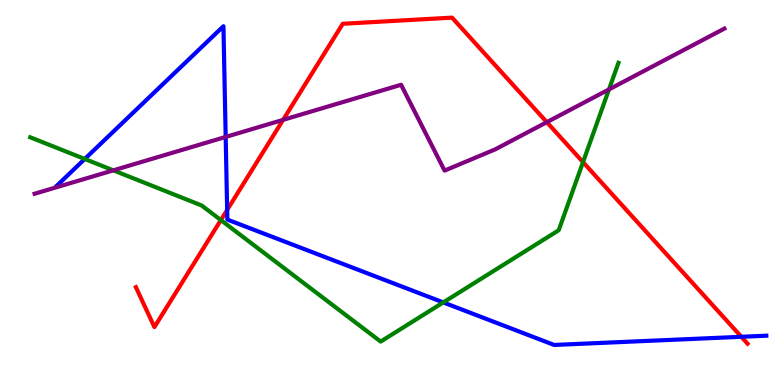[{'lines': ['blue', 'red'], 'intersections': [{'x': 2.93, 'y': 4.55}, {'x': 9.57, 'y': 1.25}]}, {'lines': ['green', 'red'], 'intersections': [{'x': 2.85, 'y': 4.28}, {'x': 7.52, 'y': 5.79}]}, {'lines': ['purple', 'red'], 'intersections': [{'x': 3.65, 'y': 6.89}, {'x': 7.06, 'y': 6.83}]}, {'lines': ['blue', 'green'], 'intersections': [{'x': 1.09, 'y': 5.87}, {'x': 5.72, 'y': 2.14}]}, {'lines': ['blue', 'purple'], 'intersections': [{'x': 2.91, 'y': 6.44}]}, {'lines': ['green', 'purple'], 'intersections': [{'x': 1.46, 'y': 5.58}, {'x': 7.86, 'y': 7.68}]}]